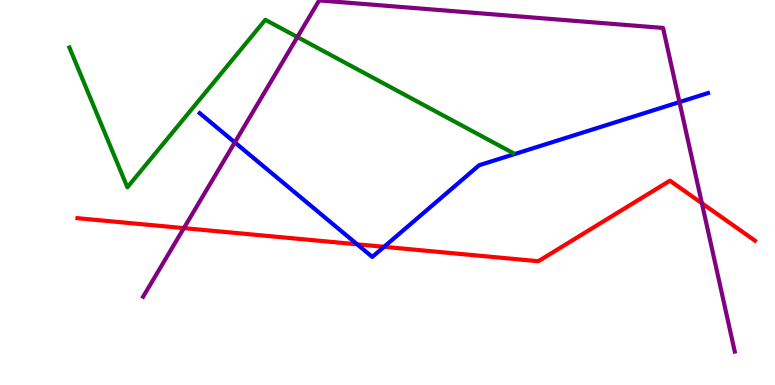[{'lines': ['blue', 'red'], 'intersections': [{'x': 4.61, 'y': 3.65}, {'x': 4.96, 'y': 3.59}]}, {'lines': ['green', 'red'], 'intersections': []}, {'lines': ['purple', 'red'], 'intersections': [{'x': 2.37, 'y': 4.07}, {'x': 9.06, 'y': 4.72}]}, {'lines': ['blue', 'green'], 'intersections': []}, {'lines': ['blue', 'purple'], 'intersections': [{'x': 3.03, 'y': 6.3}, {'x': 8.77, 'y': 7.35}]}, {'lines': ['green', 'purple'], 'intersections': [{'x': 3.84, 'y': 9.04}]}]